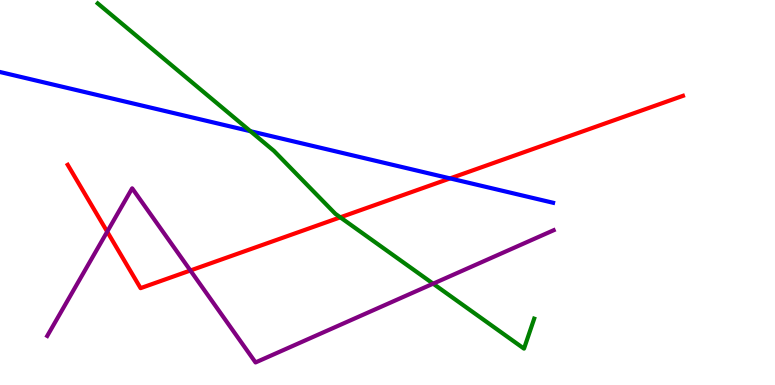[{'lines': ['blue', 'red'], 'intersections': [{'x': 5.81, 'y': 5.37}]}, {'lines': ['green', 'red'], 'intersections': [{'x': 4.39, 'y': 4.35}]}, {'lines': ['purple', 'red'], 'intersections': [{'x': 1.38, 'y': 3.98}, {'x': 2.46, 'y': 2.97}]}, {'lines': ['blue', 'green'], 'intersections': [{'x': 3.23, 'y': 6.59}]}, {'lines': ['blue', 'purple'], 'intersections': []}, {'lines': ['green', 'purple'], 'intersections': [{'x': 5.59, 'y': 2.63}]}]